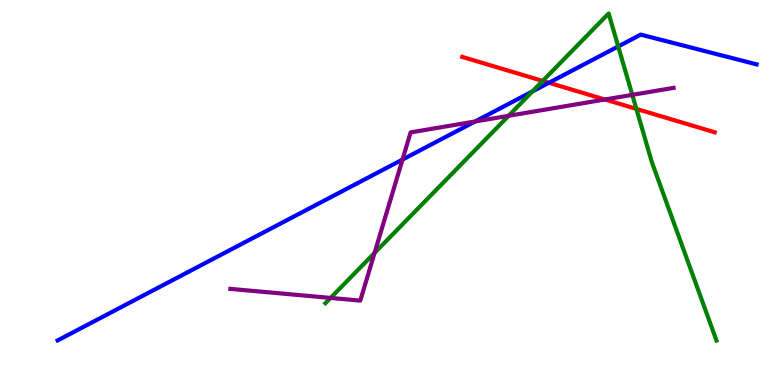[{'lines': ['blue', 'red'], 'intersections': [{'x': 7.08, 'y': 7.85}]}, {'lines': ['green', 'red'], 'intersections': [{'x': 7.0, 'y': 7.9}, {'x': 8.21, 'y': 7.17}]}, {'lines': ['purple', 'red'], 'intersections': [{'x': 7.81, 'y': 7.42}]}, {'lines': ['blue', 'green'], 'intersections': [{'x': 6.87, 'y': 7.63}, {'x': 7.98, 'y': 8.79}]}, {'lines': ['blue', 'purple'], 'intersections': [{'x': 5.19, 'y': 5.86}, {'x': 6.13, 'y': 6.84}]}, {'lines': ['green', 'purple'], 'intersections': [{'x': 4.27, 'y': 2.26}, {'x': 4.83, 'y': 3.43}, {'x': 6.56, 'y': 6.99}, {'x': 8.16, 'y': 7.54}]}]